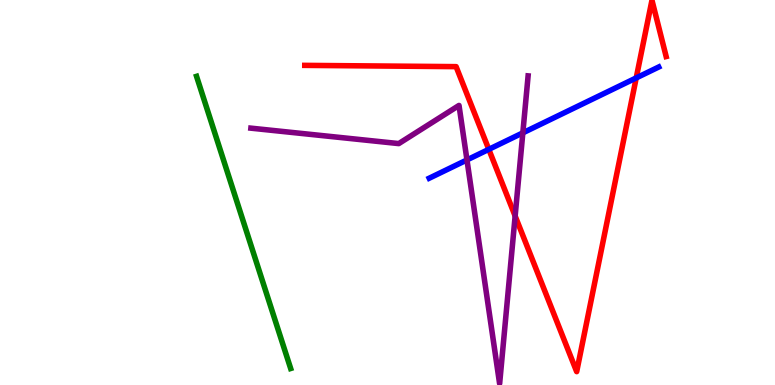[{'lines': ['blue', 'red'], 'intersections': [{'x': 6.31, 'y': 6.12}, {'x': 8.21, 'y': 7.98}]}, {'lines': ['green', 'red'], 'intersections': []}, {'lines': ['purple', 'red'], 'intersections': [{'x': 6.65, 'y': 4.39}]}, {'lines': ['blue', 'green'], 'intersections': []}, {'lines': ['blue', 'purple'], 'intersections': [{'x': 6.03, 'y': 5.85}, {'x': 6.75, 'y': 6.55}]}, {'lines': ['green', 'purple'], 'intersections': []}]